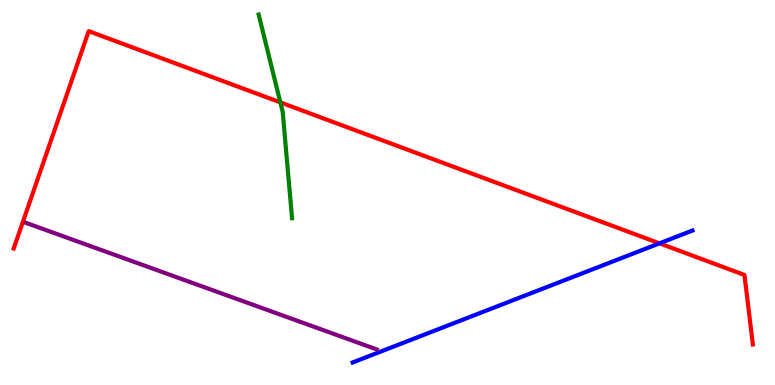[{'lines': ['blue', 'red'], 'intersections': [{'x': 8.51, 'y': 3.68}]}, {'lines': ['green', 'red'], 'intersections': [{'x': 3.62, 'y': 7.34}]}, {'lines': ['purple', 'red'], 'intersections': []}, {'lines': ['blue', 'green'], 'intersections': []}, {'lines': ['blue', 'purple'], 'intersections': []}, {'lines': ['green', 'purple'], 'intersections': []}]